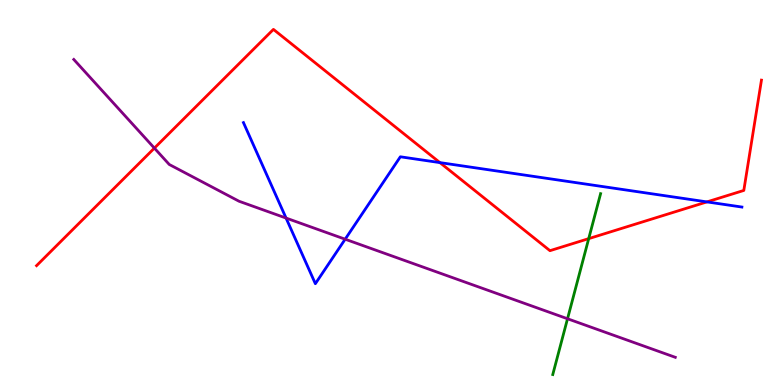[{'lines': ['blue', 'red'], 'intersections': [{'x': 5.68, 'y': 5.78}, {'x': 9.12, 'y': 4.76}]}, {'lines': ['green', 'red'], 'intersections': [{'x': 7.6, 'y': 3.8}]}, {'lines': ['purple', 'red'], 'intersections': [{'x': 1.99, 'y': 6.15}]}, {'lines': ['blue', 'green'], 'intersections': []}, {'lines': ['blue', 'purple'], 'intersections': [{'x': 3.69, 'y': 4.34}, {'x': 4.45, 'y': 3.79}]}, {'lines': ['green', 'purple'], 'intersections': [{'x': 7.32, 'y': 1.72}]}]